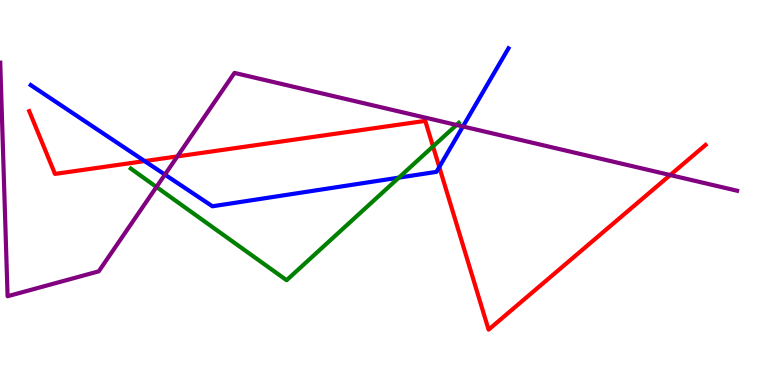[{'lines': ['blue', 'red'], 'intersections': [{'x': 1.87, 'y': 5.82}, {'x': 5.67, 'y': 5.66}]}, {'lines': ['green', 'red'], 'intersections': [{'x': 5.59, 'y': 6.2}]}, {'lines': ['purple', 'red'], 'intersections': [{'x': 2.29, 'y': 5.94}, {'x': 8.65, 'y': 5.45}]}, {'lines': ['blue', 'green'], 'intersections': [{'x': 5.15, 'y': 5.39}]}, {'lines': ['blue', 'purple'], 'intersections': [{'x': 2.13, 'y': 5.46}, {'x': 5.97, 'y': 6.72}]}, {'lines': ['green', 'purple'], 'intersections': [{'x': 2.02, 'y': 5.14}, {'x': 5.89, 'y': 6.75}]}]